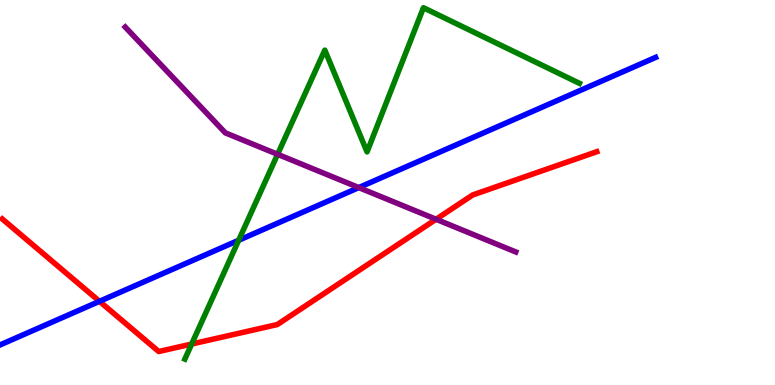[{'lines': ['blue', 'red'], 'intersections': [{'x': 1.28, 'y': 2.17}]}, {'lines': ['green', 'red'], 'intersections': [{'x': 2.47, 'y': 1.06}]}, {'lines': ['purple', 'red'], 'intersections': [{'x': 5.63, 'y': 4.3}]}, {'lines': ['blue', 'green'], 'intersections': [{'x': 3.08, 'y': 3.76}]}, {'lines': ['blue', 'purple'], 'intersections': [{'x': 4.63, 'y': 5.13}]}, {'lines': ['green', 'purple'], 'intersections': [{'x': 3.58, 'y': 5.99}]}]